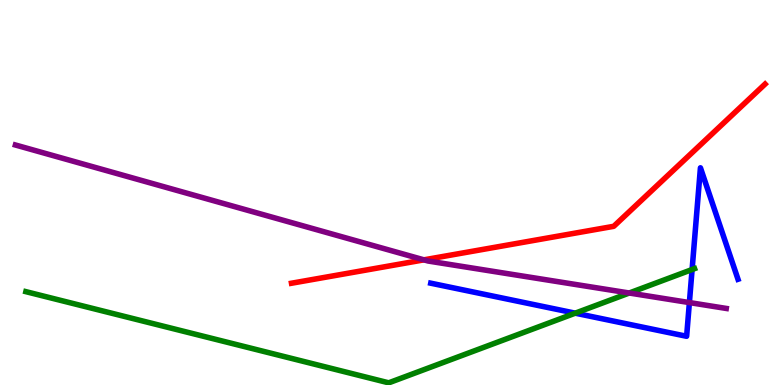[{'lines': ['blue', 'red'], 'intersections': []}, {'lines': ['green', 'red'], 'intersections': []}, {'lines': ['purple', 'red'], 'intersections': [{'x': 5.47, 'y': 3.25}]}, {'lines': ['blue', 'green'], 'intersections': [{'x': 7.42, 'y': 1.87}, {'x': 8.93, 'y': 3.0}]}, {'lines': ['blue', 'purple'], 'intersections': [{'x': 8.9, 'y': 2.14}]}, {'lines': ['green', 'purple'], 'intersections': [{'x': 8.12, 'y': 2.39}]}]